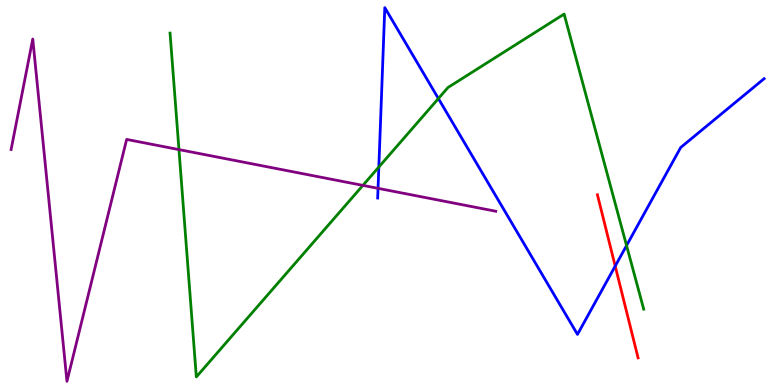[{'lines': ['blue', 'red'], 'intersections': [{'x': 7.94, 'y': 3.09}]}, {'lines': ['green', 'red'], 'intersections': []}, {'lines': ['purple', 'red'], 'intersections': []}, {'lines': ['blue', 'green'], 'intersections': [{'x': 4.89, 'y': 5.66}, {'x': 5.66, 'y': 7.44}, {'x': 8.08, 'y': 3.62}]}, {'lines': ['blue', 'purple'], 'intersections': [{'x': 4.88, 'y': 5.11}]}, {'lines': ['green', 'purple'], 'intersections': [{'x': 2.31, 'y': 6.11}, {'x': 4.68, 'y': 5.18}]}]